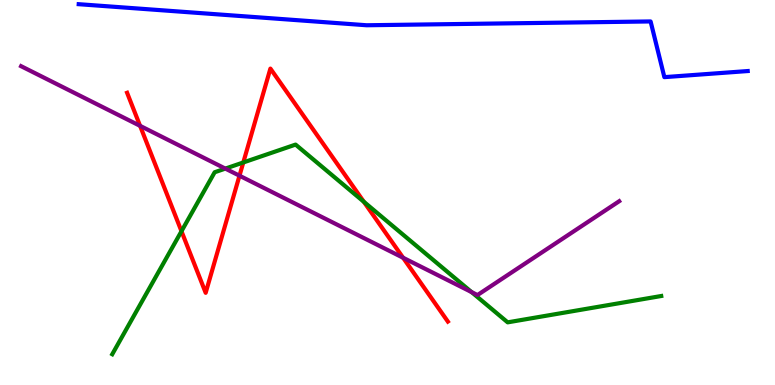[{'lines': ['blue', 'red'], 'intersections': []}, {'lines': ['green', 'red'], 'intersections': [{'x': 2.34, 'y': 3.99}, {'x': 3.14, 'y': 5.78}, {'x': 4.69, 'y': 4.76}]}, {'lines': ['purple', 'red'], 'intersections': [{'x': 1.81, 'y': 6.73}, {'x': 3.09, 'y': 5.44}, {'x': 5.2, 'y': 3.31}]}, {'lines': ['blue', 'green'], 'intersections': []}, {'lines': ['blue', 'purple'], 'intersections': []}, {'lines': ['green', 'purple'], 'intersections': [{'x': 2.91, 'y': 5.62}, {'x': 6.08, 'y': 2.41}]}]